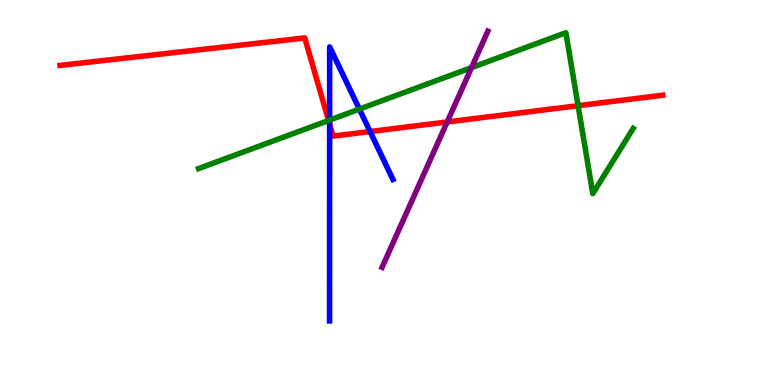[{'lines': ['blue', 'red'], 'intersections': [{'x': 4.25, 'y': 6.77}, {'x': 4.78, 'y': 6.58}]}, {'lines': ['green', 'red'], 'intersections': [{'x': 4.24, 'y': 6.87}, {'x': 7.46, 'y': 7.25}]}, {'lines': ['purple', 'red'], 'intersections': [{'x': 5.77, 'y': 6.83}]}, {'lines': ['blue', 'green'], 'intersections': [{'x': 4.25, 'y': 6.88}, {'x': 4.64, 'y': 7.17}]}, {'lines': ['blue', 'purple'], 'intersections': []}, {'lines': ['green', 'purple'], 'intersections': [{'x': 6.08, 'y': 8.24}]}]